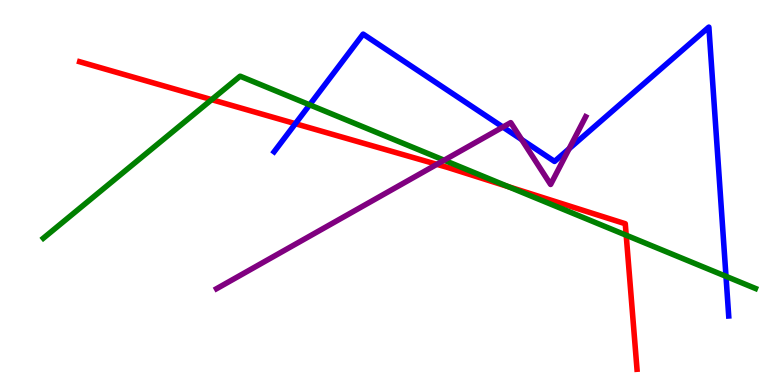[{'lines': ['blue', 'red'], 'intersections': [{'x': 3.81, 'y': 6.79}]}, {'lines': ['green', 'red'], 'intersections': [{'x': 2.73, 'y': 7.41}, {'x': 6.56, 'y': 5.15}, {'x': 8.08, 'y': 3.89}]}, {'lines': ['purple', 'red'], 'intersections': [{'x': 5.64, 'y': 5.73}]}, {'lines': ['blue', 'green'], 'intersections': [{'x': 4.0, 'y': 7.28}, {'x': 9.37, 'y': 2.82}]}, {'lines': ['blue', 'purple'], 'intersections': [{'x': 6.49, 'y': 6.7}, {'x': 6.73, 'y': 6.38}, {'x': 7.34, 'y': 6.14}]}, {'lines': ['green', 'purple'], 'intersections': [{'x': 5.73, 'y': 5.84}]}]